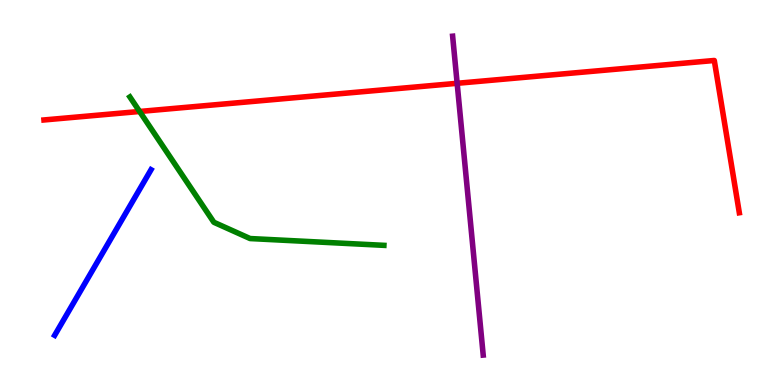[{'lines': ['blue', 'red'], 'intersections': []}, {'lines': ['green', 'red'], 'intersections': [{'x': 1.8, 'y': 7.1}]}, {'lines': ['purple', 'red'], 'intersections': [{'x': 5.9, 'y': 7.84}]}, {'lines': ['blue', 'green'], 'intersections': []}, {'lines': ['blue', 'purple'], 'intersections': []}, {'lines': ['green', 'purple'], 'intersections': []}]